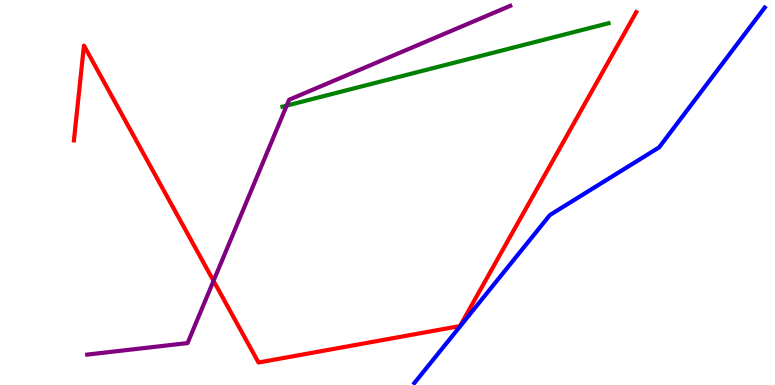[{'lines': ['blue', 'red'], 'intersections': []}, {'lines': ['green', 'red'], 'intersections': []}, {'lines': ['purple', 'red'], 'intersections': [{'x': 2.76, 'y': 2.71}]}, {'lines': ['blue', 'green'], 'intersections': []}, {'lines': ['blue', 'purple'], 'intersections': []}, {'lines': ['green', 'purple'], 'intersections': [{'x': 3.7, 'y': 7.26}]}]